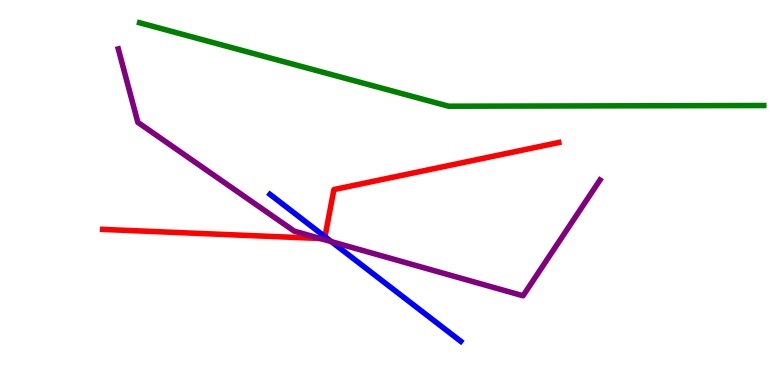[{'lines': ['blue', 'red'], 'intersections': [{'x': 4.19, 'y': 3.85}]}, {'lines': ['green', 'red'], 'intersections': []}, {'lines': ['purple', 'red'], 'intersections': [{'x': 4.13, 'y': 3.81}]}, {'lines': ['blue', 'green'], 'intersections': []}, {'lines': ['blue', 'purple'], 'intersections': [{'x': 4.28, 'y': 3.72}]}, {'lines': ['green', 'purple'], 'intersections': []}]